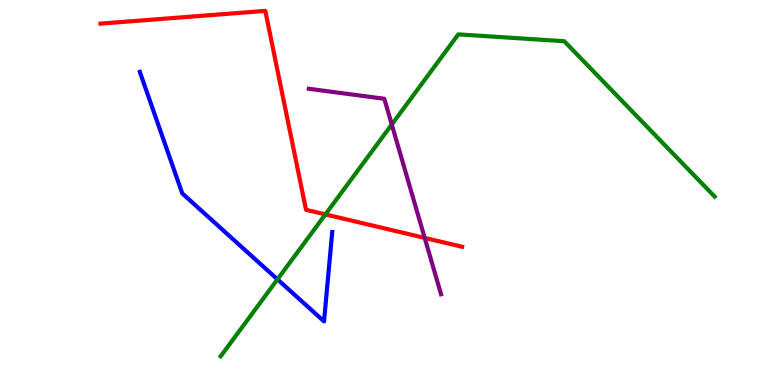[{'lines': ['blue', 'red'], 'intersections': []}, {'lines': ['green', 'red'], 'intersections': [{'x': 4.2, 'y': 4.43}]}, {'lines': ['purple', 'red'], 'intersections': [{'x': 5.48, 'y': 3.82}]}, {'lines': ['blue', 'green'], 'intersections': [{'x': 3.58, 'y': 2.74}]}, {'lines': ['blue', 'purple'], 'intersections': []}, {'lines': ['green', 'purple'], 'intersections': [{'x': 5.06, 'y': 6.77}]}]